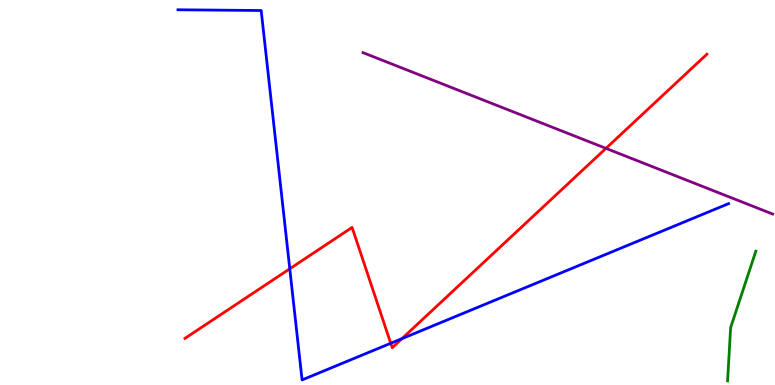[{'lines': ['blue', 'red'], 'intersections': [{'x': 3.74, 'y': 3.02}, {'x': 5.04, 'y': 1.08}, {'x': 5.19, 'y': 1.2}]}, {'lines': ['green', 'red'], 'intersections': []}, {'lines': ['purple', 'red'], 'intersections': [{'x': 7.82, 'y': 6.15}]}, {'lines': ['blue', 'green'], 'intersections': []}, {'lines': ['blue', 'purple'], 'intersections': []}, {'lines': ['green', 'purple'], 'intersections': []}]